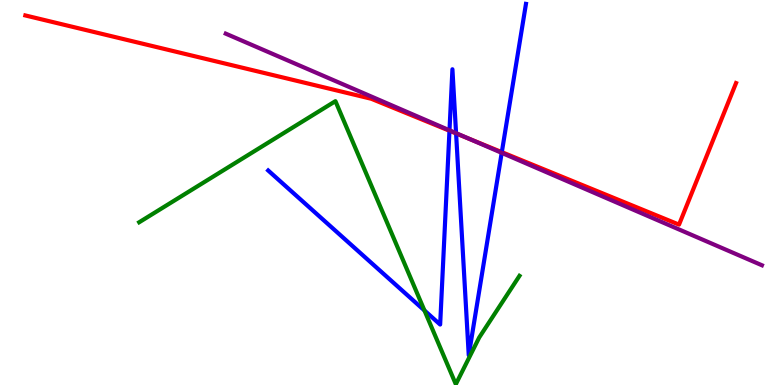[{'lines': ['blue', 'red'], 'intersections': [{'x': 5.8, 'y': 6.6}, {'x': 5.88, 'y': 6.53}, {'x': 6.48, 'y': 6.05}]}, {'lines': ['green', 'red'], 'intersections': []}, {'lines': ['purple', 'red'], 'intersections': [{'x': 6.05, 'y': 6.4}]}, {'lines': ['blue', 'green'], 'intersections': [{'x': 5.48, 'y': 1.94}]}, {'lines': ['blue', 'purple'], 'intersections': [{'x': 5.8, 'y': 6.62}, {'x': 5.88, 'y': 6.54}, {'x': 6.47, 'y': 6.03}]}, {'lines': ['green', 'purple'], 'intersections': []}]